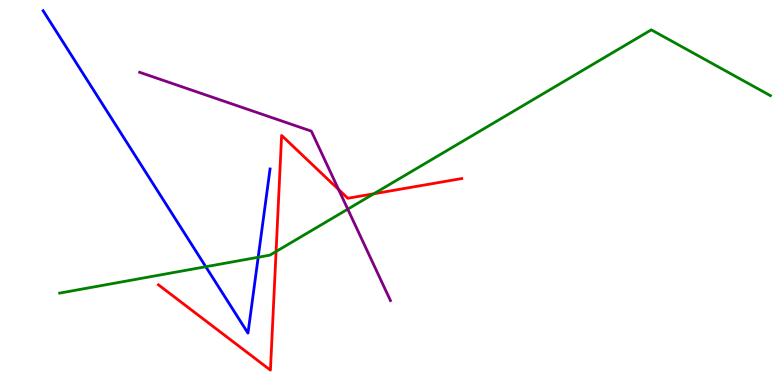[{'lines': ['blue', 'red'], 'intersections': []}, {'lines': ['green', 'red'], 'intersections': [{'x': 3.56, 'y': 3.47}, {'x': 4.82, 'y': 4.97}]}, {'lines': ['purple', 'red'], 'intersections': [{'x': 4.37, 'y': 5.08}]}, {'lines': ['blue', 'green'], 'intersections': [{'x': 2.66, 'y': 3.07}, {'x': 3.33, 'y': 3.32}]}, {'lines': ['blue', 'purple'], 'intersections': []}, {'lines': ['green', 'purple'], 'intersections': [{'x': 4.49, 'y': 4.57}]}]